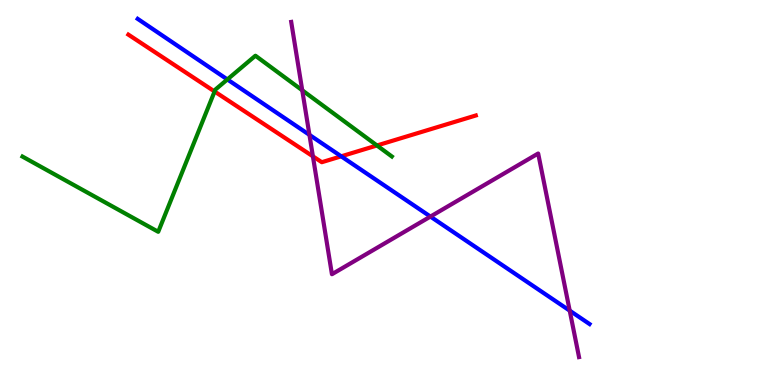[{'lines': ['blue', 'red'], 'intersections': [{'x': 4.4, 'y': 5.94}]}, {'lines': ['green', 'red'], 'intersections': [{'x': 2.77, 'y': 7.62}, {'x': 4.86, 'y': 6.22}]}, {'lines': ['purple', 'red'], 'intersections': [{'x': 4.04, 'y': 5.94}]}, {'lines': ['blue', 'green'], 'intersections': [{'x': 2.93, 'y': 7.94}]}, {'lines': ['blue', 'purple'], 'intersections': [{'x': 3.99, 'y': 6.5}, {'x': 5.55, 'y': 4.37}, {'x': 7.35, 'y': 1.93}]}, {'lines': ['green', 'purple'], 'intersections': [{'x': 3.9, 'y': 7.65}]}]